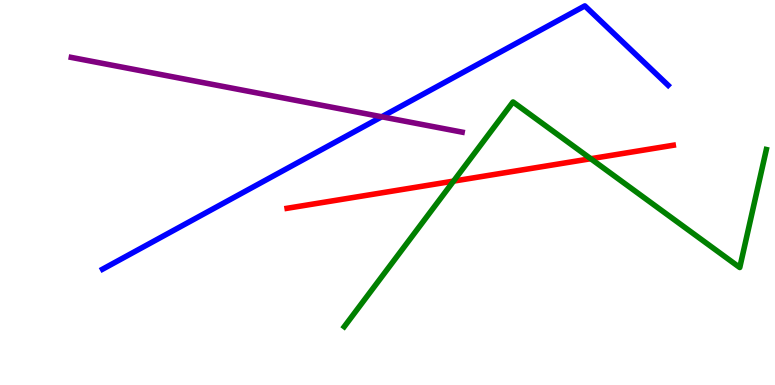[{'lines': ['blue', 'red'], 'intersections': []}, {'lines': ['green', 'red'], 'intersections': [{'x': 5.85, 'y': 5.3}, {'x': 7.62, 'y': 5.88}]}, {'lines': ['purple', 'red'], 'intersections': []}, {'lines': ['blue', 'green'], 'intersections': []}, {'lines': ['blue', 'purple'], 'intersections': [{'x': 4.93, 'y': 6.97}]}, {'lines': ['green', 'purple'], 'intersections': []}]